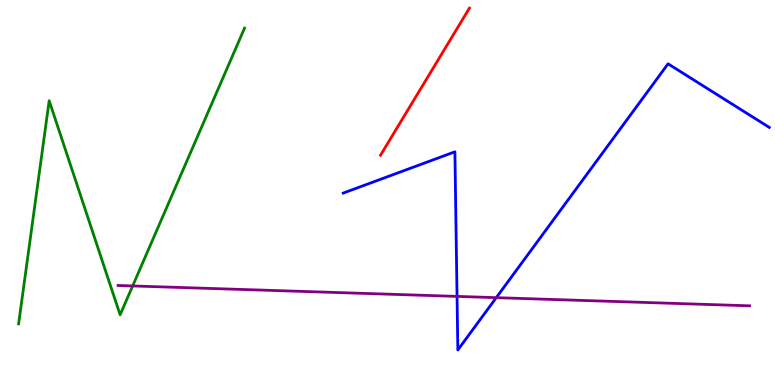[{'lines': ['blue', 'red'], 'intersections': []}, {'lines': ['green', 'red'], 'intersections': []}, {'lines': ['purple', 'red'], 'intersections': []}, {'lines': ['blue', 'green'], 'intersections': []}, {'lines': ['blue', 'purple'], 'intersections': [{'x': 5.9, 'y': 2.3}, {'x': 6.4, 'y': 2.27}]}, {'lines': ['green', 'purple'], 'intersections': [{'x': 1.71, 'y': 2.57}]}]